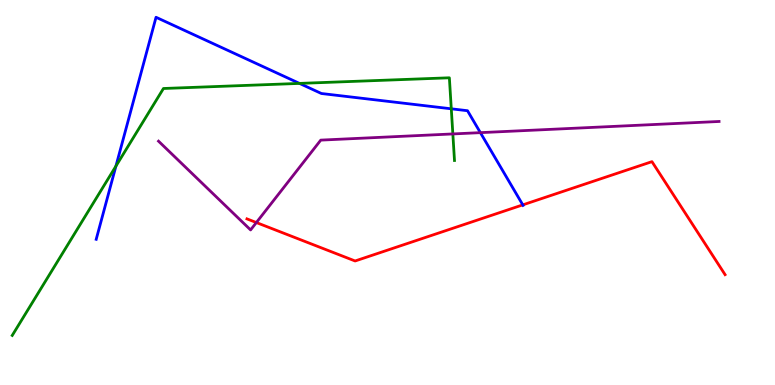[{'lines': ['blue', 'red'], 'intersections': [{'x': 6.75, 'y': 4.68}]}, {'lines': ['green', 'red'], 'intersections': []}, {'lines': ['purple', 'red'], 'intersections': [{'x': 3.31, 'y': 4.22}]}, {'lines': ['blue', 'green'], 'intersections': [{'x': 1.5, 'y': 5.69}, {'x': 3.86, 'y': 7.83}, {'x': 5.82, 'y': 7.17}]}, {'lines': ['blue', 'purple'], 'intersections': [{'x': 6.2, 'y': 6.55}]}, {'lines': ['green', 'purple'], 'intersections': [{'x': 5.84, 'y': 6.52}]}]